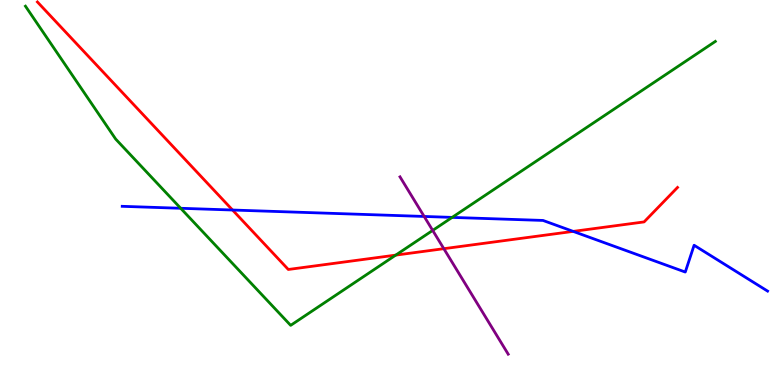[{'lines': ['blue', 'red'], 'intersections': [{'x': 3.0, 'y': 4.54}, {'x': 7.4, 'y': 3.99}]}, {'lines': ['green', 'red'], 'intersections': [{'x': 5.11, 'y': 3.37}]}, {'lines': ['purple', 'red'], 'intersections': [{'x': 5.73, 'y': 3.54}]}, {'lines': ['blue', 'green'], 'intersections': [{'x': 2.33, 'y': 4.59}, {'x': 5.83, 'y': 4.35}]}, {'lines': ['blue', 'purple'], 'intersections': [{'x': 5.47, 'y': 4.38}]}, {'lines': ['green', 'purple'], 'intersections': [{'x': 5.58, 'y': 4.02}]}]